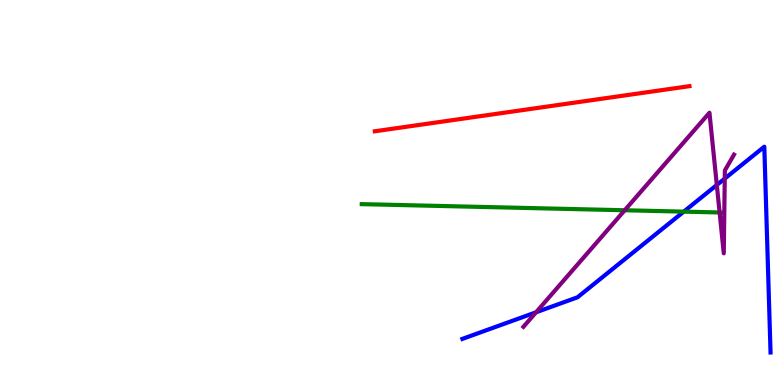[{'lines': ['blue', 'red'], 'intersections': []}, {'lines': ['green', 'red'], 'intersections': []}, {'lines': ['purple', 'red'], 'intersections': []}, {'lines': ['blue', 'green'], 'intersections': [{'x': 8.82, 'y': 4.5}]}, {'lines': ['blue', 'purple'], 'intersections': [{'x': 6.92, 'y': 1.89}, {'x': 9.25, 'y': 5.2}, {'x': 9.35, 'y': 5.36}]}, {'lines': ['green', 'purple'], 'intersections': [{'x': 8.06, 'y': 4.54}, {'x': 9.29, 'y': 4.48}]}]